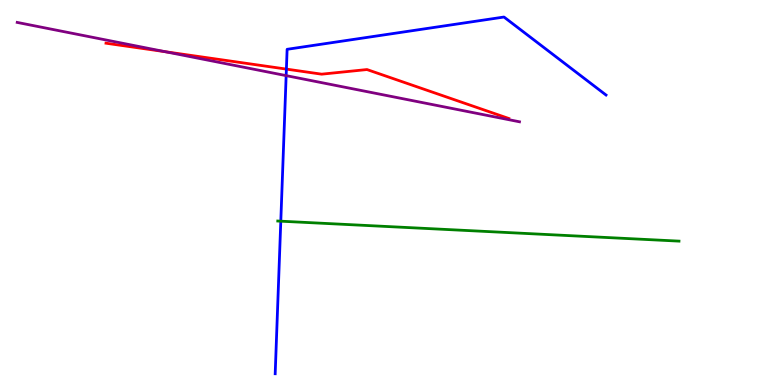[{'lines': ['blue', 'red'], 'intersections': [{'x': 3.7, 'y': 8.21}]}, {'lines': ['green', 'red'], 'intersections': []}, {'lines': ['purple', 'red'], 'intersections': [{'x': 2.13, 'y': 8.66}]}, {'lines': ['blue', 'green'], 'intersections': [{'x': 3.62, 'y': 4.25}]}, {'lines': ['blue', 'purple'], 'intersections': [{'x': 3.69, 'y': 8.04}]}, {'lines': ['green', 'purple'], 'intersections': []}]